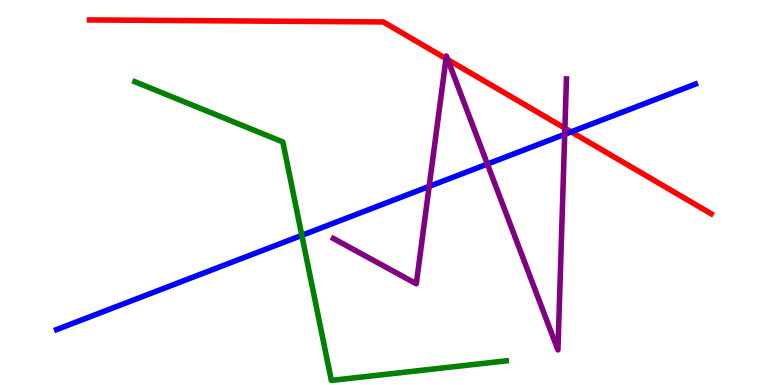[{'lines': ['blue', 'red'], 'intersections': [{'x': 7.37, 'y': 6.58}]}, {'lines': ['green', 'red'], 'intersections': []}, {'lines': ['purple', 'red'], 'intersections': [{'x': 5.76, 'y': 8.48}, {'x': 5.78, 'y': 8.45}, {'x': 7.29, 'y': 6.67}]}, {'lines': ['blue', 'green'], 'intersections': [{'x': 3.89, 'y': 3.89}]}, {'lines': ['blue', 'purple'], 'intersections': [{'x': 5.54, 'y': 5.16}, {'x': 6.29, 'y': 5.74}, {'x': 7.29, 'y': 6.51}]}, {'lines': ['green', 'purple'], 'intersections': []}]